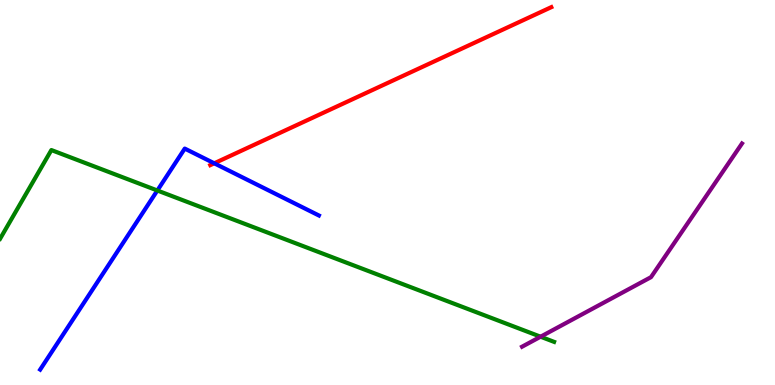[{'lines': ['blue', 'red'], 'intersections': [{'x': 2.76, 'y': 5.76}]}, {'lines': ['green', 'red'], 'intersections': []}, {'lines': ['purple', 'red'], 'intersections': []}, {'lines': ['blue', 'green'], 'intersections': [{'x': 2.03, 'y': 5.05}]}, {'lines': ['blue', 'purple'], 'intersections': []}, {'lines': ['green', 'purple'], 'intersections': [{'x': 6.98, 'y': 1.25}]}]